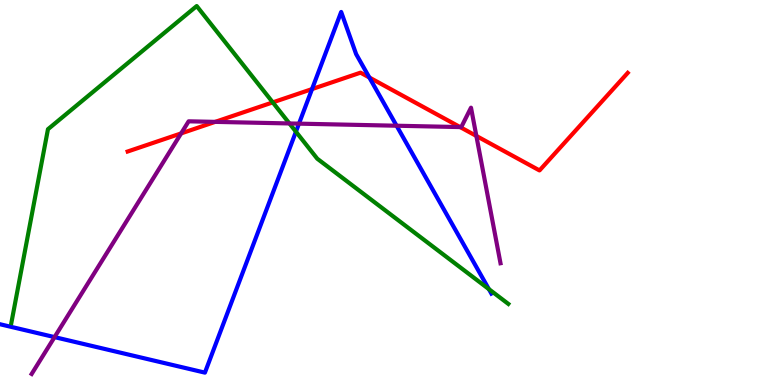[{'lines': ['blue', 'red'], 'intersections': [{'x': 4.03, 'y': 7.69}, {'x': 4.77, 'y': 7.99}]}, {'lines': ['green', 'red'], 'intersections': [{'x': 3.52, 'y': 7.34}]}, {'lines': ['purple', 'red'], 'intersections': [{'x': 2.34, 'y': 6.54}, {'x': 2.78, 'y': 6.83}, {'x': 5.94, 'y': 6.7}, {'x': 6.15, 'y': 6.47}]}, {'lines': ['blue', 'green'], 'intersections': [{'x': 3.82, 'y': 6.58}, {'x': 6.31, 'y': 2.49}]}, {'lines': ['blue', 'purple'], 'intersections': [{'x': 0.704, 'y': 1.24}, {'x': 3.86, 'y': 6.79}, {'x': 5.12, 'y': 6.73}]}, {'lines': ['green', 'purple'], 'intersections': [{'x': 3.73, 'y': 6.79}]}]